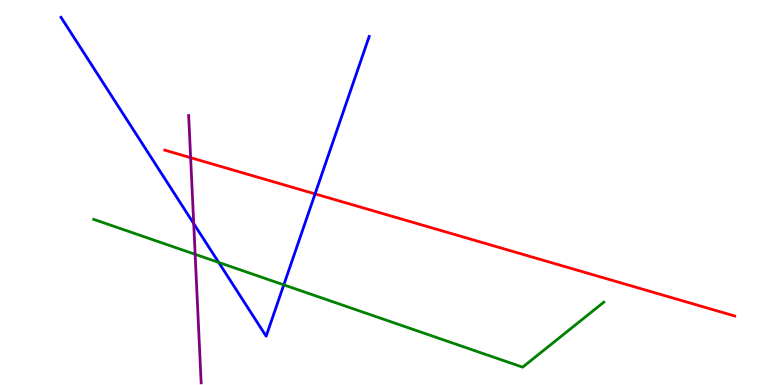[{'lines': ['blue', 'red'], 'intersections': [{'x': 4.07, 'y': 4.96}]}, {'lines': ['green', 'red'], 'intersections': []}, {'lines': ['purple', 'red'], 'intersections': [{'x': 2.46, 'y': 5.9}]}, {'lines': ['blue', 'green'], 'intersections': [{'x': 2.82, 'y': 3.18}, {'x': 3.66, 'y': 2.6}]}, {'lines': ['blue', 'purple'], 'intersections': [{'x': 2.5, 'y': 4.19}]}, {'lines': ['green', 'purple'], 'intersections': [{'x': 2.52, 'y': 3.39}]}]